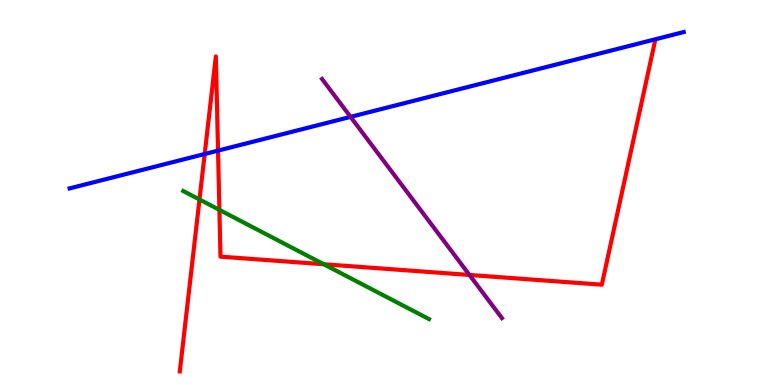[{'lines': ['blue', 'red'], 'intersections': [{'x': 2.64, 'y': 6.0}, {'x': 2.81, 'y': 6.09}]}, {'lines': ['green', 'red'], 'intersections': [{'x': 2.57, 'y': 4.82}, {'x': 2.83, 'y': 4.55}, {'x': 4.18, 'y': 3.14}]}, {'lines': ['purple', 'red'], 'intersections': [{'x': 6.06, 'y': 2.86}]}, {'lines': ['blue', 'green'], 'intersections': []}, {'lines': ['blue', 'purple'], 'intersections': [{'x': 4.52, 'y': 6.96}]}, {'lines': ['green', 'purple'], 'intersections': []}]